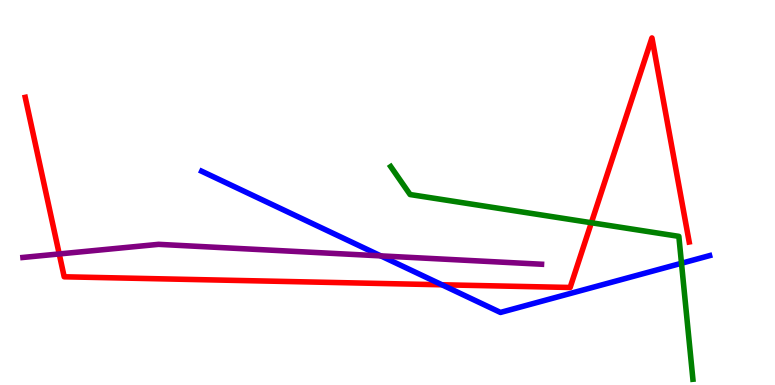[{'lines': ['blue', 'red'], 'intersections': [{'x': 5.7, 'y': 2.6}]}, {'lines': ['green', 'red'], 'intersections': [{'x': 7.63, 'y': 4.21}]}, {'lines': ['purple', 'red'], 'intersections': [{'x': 0.764, 'y': 3.4}]}, {'lines': ['blue', 'green'], 'intersections': [{'x': 8.79, 'y': 3.16}]}, {'lines': ['blue', 'purple'], 'intersections': [{'x': 4.91, 'y': 3.35}]}, {'lines': ['green', 'purple'], 'intersections': []}]